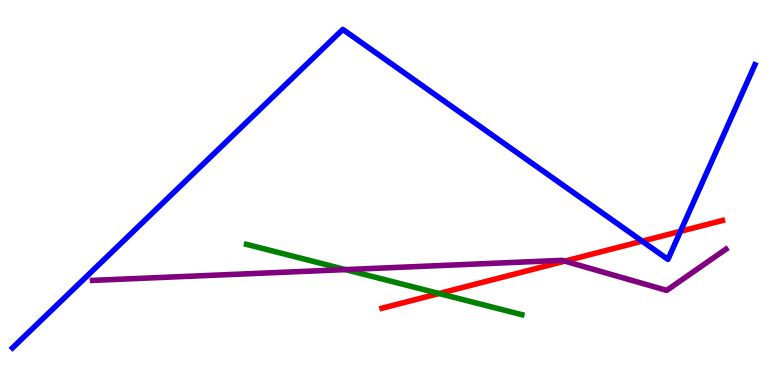[{'lines': ['blue', 'red'], 'intersections': [{'x': 8.29, 'y': 3.74}, {'x': 8.78, 'y': 3.99}]}, {'lines': ['green', 'red'], 'intersections': [{'x': 5.67, 'y': 2.38}]}, {'lines': ['purple', 'red'], 'intersections': [{'x': 7.29, 'y': 3.22}]}, {'lines': ['blue', 'green'], 'intersections': []}, {'lines': ['blue', 'purple'], 'intersections': []}, {'lines': ['green', 'purple'], 'intersections': [{'x': 4.46, 'y': 3.0}]}]